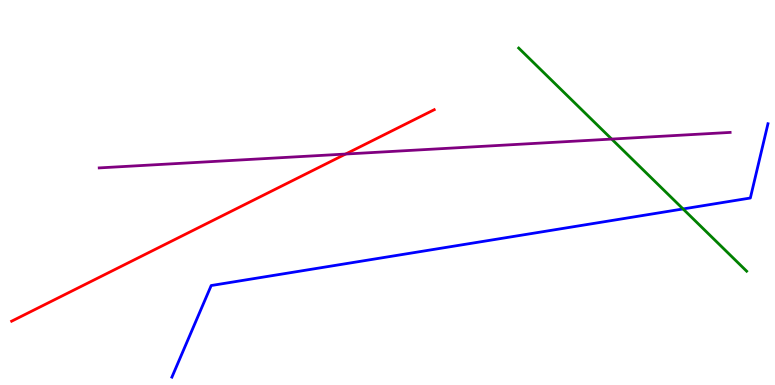[{'lines': ['blue', 'red'], 'intersections': []}, {'lines': ['green', 'red'], 'intersections': []}, {'lines': ['purple', 'red'], 'intersections': [{'x': 4.46, 'y': 6.0}]}, {'lines': ['blue', 'green'], 'intersections': [{'x': 8.81, 'y': 4.57}]}, {'lines': ['blue', 'purple'], 'intersections': []}, {'lines': ['green', 'purple'], 'intersections': [{'x': 7.89, 'y': 6.39}]}]